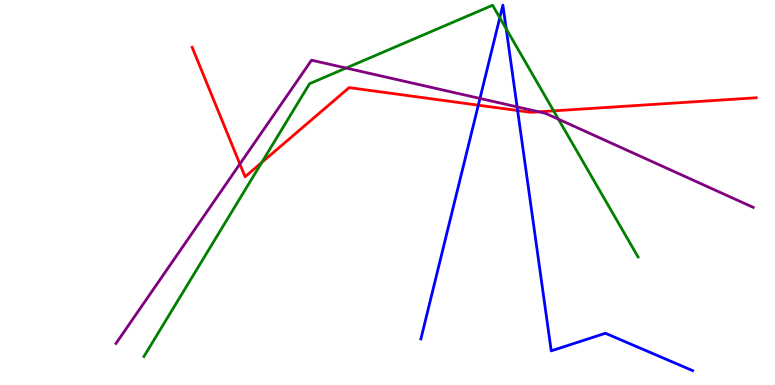[{'lines': ['blue', 'red'], 'intersections': [{'x': 6.17, 'y': 7.27}, {'x': 6.68, 'y': 7.13}]}, {'lines': ['green', 'red'], 'intersections': [{'x': 3.38, 'y': 5.78}, {'x': 7.14, 'y': 7.12}]}, {'lines': ['purple', 'red'], 'intersections': [{'x': 3.1, 'y': 5.74}, {'x': 6.95, 'y': 7.1}]}, {'lines': ['blue', 'green'], 'intersections': [{'x': 6.45, 'y': 9.54}, {'x': 6.53, 'y': 9.25}]}, {'lines': ['blue', 'purple'], 'intersections': [{'x': 6.19, 'y': 7.44}, {'x': 6.67, 'y': 7.22}]}, {'lines': ['green', 'purple'], 'intersections': [{'x': 4.47, 'y': 8.23}, {'x': 7.21, 'y': 6.9}]}]